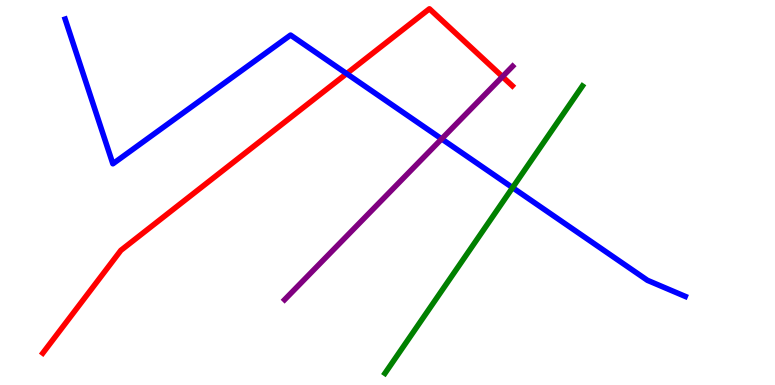[{'lines': ['blue', 'red'], 'intersections': [{'x': 4.47, 'y': 8.09}]}, {'lines': ['green', 'red'], 'intersections': []}, {'lines': ['purple', 'red'], 'intersections': [{'x': 6.48, 'y': 8.01}]}, {'lines': ['blue', 'green'], 'intersections': [{'x': 6.61, 'y': 5.13}]}, {'lines': ['blue', 'purple'], 'intersections': [{'x': 5.7, 'y': 6.39}]}, {'lines': ['green', 'purple'], 'intersections': []}]